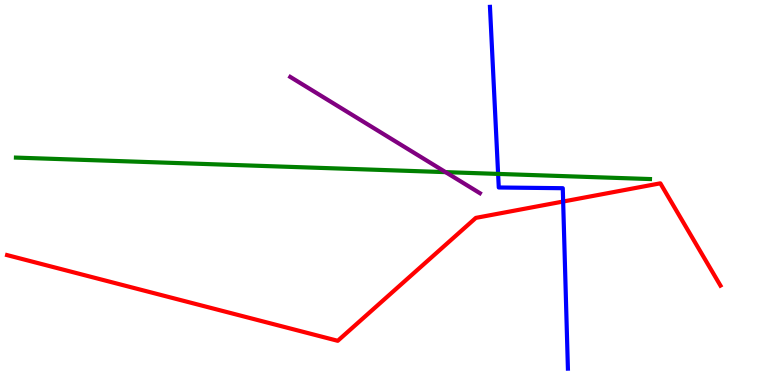[{'lines': ['blue', 'red'], 'intersections': [{'x': 7.27, 'y': 4.77}]}, {'lines': ['green', 'red'], 'intersections': []}, {'lines': ['purple', 'red'], 'intersections': []}, {'lines': ['blue', 'green'], 'intersections': [{'x': 6.43, 'y': 5.48}]}, {'lines': ['blue', 'purple'], 'intersections': []}, {'lines': ['green', 'purple'], 'intersections': [{'x': 5.75, 'y': 5.53}]}]